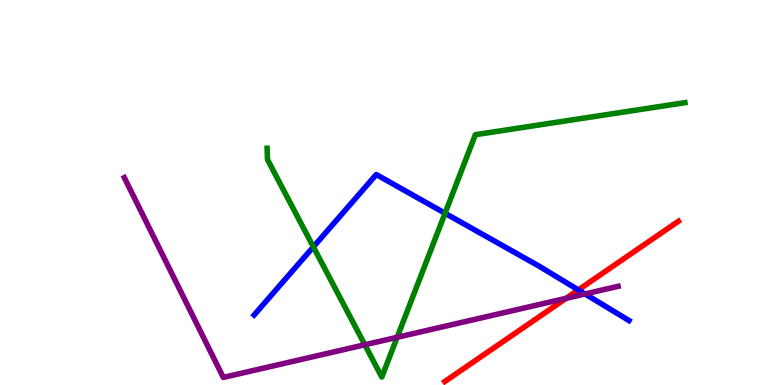[{'lines': ['blue', 'red'], 'intersections': [{'x': 7.46, 'y': 2.47}]}, {'lines': ['green', 'red'], 'intersections': []}, {'lines': ['purple', 'red'], 'intersections': [{'x': 7.3, 'y': 2.25}]}, {'lines': ['blue', 'green'], 'intersections': [{'x': 4.04, 'y': 3.59}, {'x': 5.74, 'y': 4.46}]}, {'lines': ['blue', 'purple'], 'intersections': [{'x': 7.55, 'y': 2.36}]}, {'lines': ['green', 'purple'], 'intersections': [{'x': 4.71, 'y': 1.05}, {'x': 5.12, 'y': 1.24}]}]